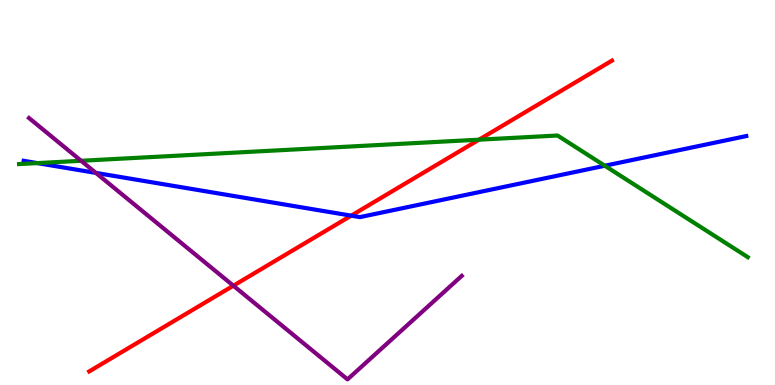[{'lines': ['blue', 'red'], 'intersections': [{'x': 4.53, 'y': 4.4}]}, {'lines': ['green', 'red'], 'intersections': [{'x': 6.18, 'y': 6.37}]}, {'lines': ['purple', 'red'], 'intersections': [{'x': 3.01, 'y': 2.58}]}, {'lines': ['blue', 'green'], 'intersections': [{'x': 0.482, 'y': 5.76}, {'x': 7.8, 'y': 5.7}]}, {'lines': ['blue', 'purple'], 'intersections': [{'x': 1.24, 'y': 5.51}]}, {'lines': ['green', 'purple'], 'intersections': [{'x': 1.05, 'y': 5.82}]}]